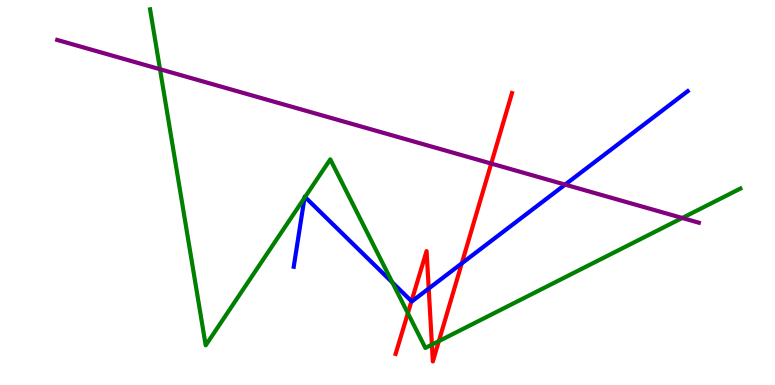[{'lines': ['blue', 'red'], 'intersections': [{'x': 5.31, 'y': 2.18}, {'x': 5.53, 'y': 2.5}, {'x': 5.96, 'y': 3.16}]}, {'lines': ['green', 'red'], 'intersections': [{'x': 5.26, 'y': 1.86}, {'x': 5.57, 'y': 1.05}, {'x': 5.66, 'y': 1.14}]}, {'lines': ['purple', 'red'], 'intersections': [{'x': 6.34, 'y': 5.75}]}, {'lines': ['blue', 'green'], 'intersections': [{'x': 3.93, 'y': 4.86}, {'x': 3.94, 'y': 4.88}, {'x': 5.06, 'y': 2.66}]}, {'lines': ['blue', 'purple'], 'intersections': [{'x': 7.29, 'y': 5.21}]}, {'lines': ['green', 'purple'], 'intersections': [{'x': 2.06, 'y': 8.2}, {'x': 8.8, 'y': 4.34}]}]